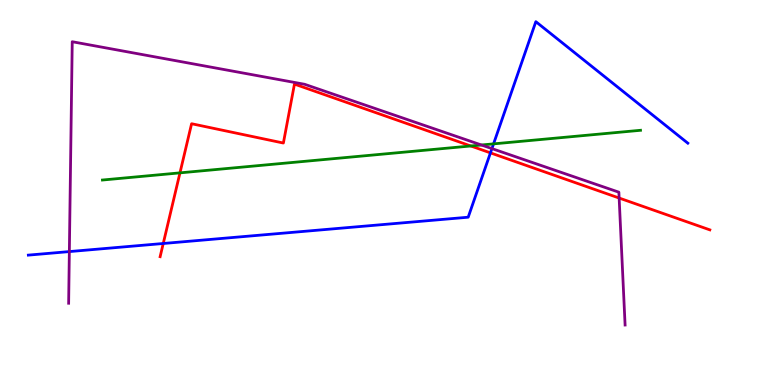[{'lines': ['blue', 'red'], 'intersections': [{'x': 2.11, 'y': 3.68}, {'x': 6.33, 'y': 6.03}]}, {'lines': ['green', 'red'], 'intersections': [{'x': 2.32, 'y': 5.51}, {'x': 6.07, 'y': 6.21}]}, {'lines': ['purple', 'red'], 'intersections': [{'x': 7.99, 'y': 4.86}]}, {'lines': ['blue', 'green'], 'intersections': [{'x': 6.37, 'y': 6.26}]}, {'lines': ['blue', 'purple'], 'intersections': [{'x': 0.895, 'y': 3.47}, {'x': 6.35, 'y': 6.14}]}, {'lines': ['green', 'purple'], 'intersections': [{'x': 6.21, 'y': 6.23}]}]